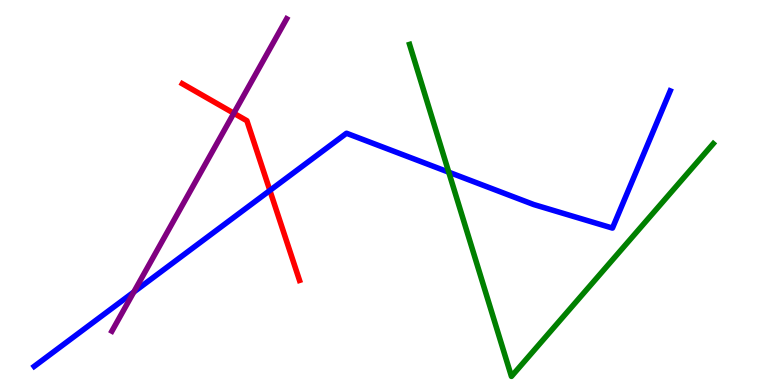[{'lines': ['blue', 'red'], 'intersections': [{'x': 3.48, 'y': 5.05}]}, {'lines': ['green', 'red'], 'intersections': []}, {'lines': ['purple', 'red'], 'intersections': [{'x': 3.02, 'y': 7.06}]}, {'lines': ['blue', 'green'], 'intersections': [{'x': 5.79, 'y': 5.53}]}, {'lines': ['blue', 'purple'], 'intersections': [{'x': 1.73, 'y': 2.41}]}, {'lines': ['green', 'purple'], 'intersections': []}]